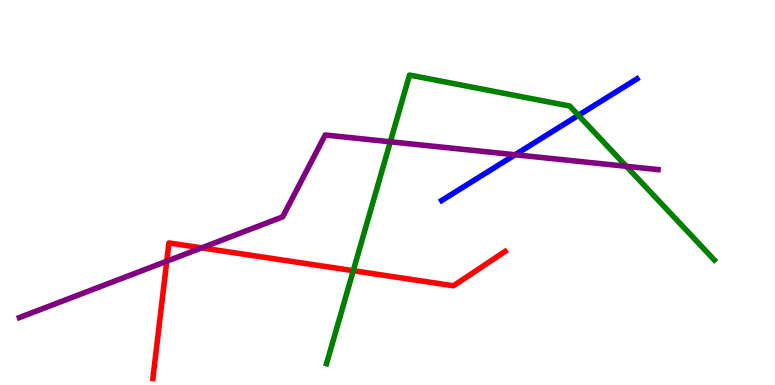[{'lines': ['blue', 'red'], 'intersections': []}, {'lines': ['green', 'red'], 'intersections': [{'x': 4.56, 'y': 2.97}]}, {'lines': ['purple', 'red'], 'intersections': [{'x': 2.15, 'y': 3.22}, {'x': 2.6, 'y': 3.56}]}, {'lines': ['blue', 'green'], 'intersections': [{'x': 7.46, 'y': 7.0}]}, {'lines': ['blue', 'purple'], 'intersections': [{'x': 6.65, 'y': 5.98}]}, {'lines': ['green', 'purple'], 'intersections': [{'x': 5.04, 'y': 6.32}, {'x': 8.08, 'y': 5.68}]}]